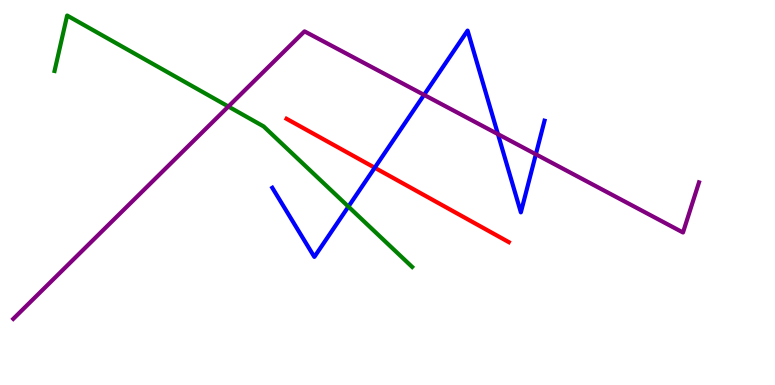[{'lines': ['blue', 'red'], 'intersections': [{'x': 4.84, 'y': 5.64}]}, {'lines': ['green', 'red'], 'intersections': []}, {'lines': ['purple', 'red'], 'intersections': []}, {'lines': ['blue', 'green'], 'intersections': [{'x': 4.5, 'y': 4.63}]}, {'lines': ['blue', 'purple'], 'intersections': [{'x': 5.47, 'y': 7.54}, {'x': 6.42, 'y': 6.52}, {'x': 6.91, 'y': 5.99}]}, {'lines': ['green', 'purple'], 'intersections': [{'x': 2.95, 'y': 7.23}]}]